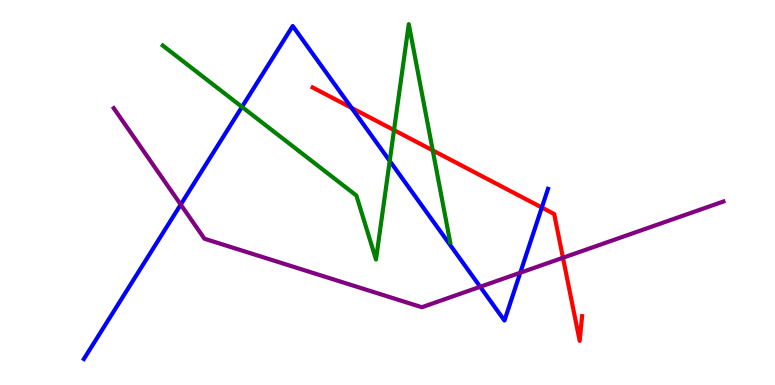[{'lines': ['blue', 'red'], 'intersections': [{'x': 4.54, 'y': 7.2}, {'x': 6.99, 'y': 4.61}]}, {'lines': ['green', 'red'], 'intersections': [{'x': 5.08, 'y': 6.62}, {'x': 5.58, 'y': 6.09}]}, {'lines': ['purple', 'red'], 'intersections': [{'x': 7.26, 'y': 3.31}]}, {'lines': ['blue', 'green'], 'intersections': [{'x': 3.12, 'y': 7.22}, {'x': 5.03, 'y': 5.82}]}, {'lines': ['blue', 'purple'], 'intersections': [{'x': 2.33, 'y': 4.69}, {'x': 6.2, 'y': 2.55}, {'x': 6.71, 'y': 2.92}]}, {'lines': ['green', 'purple'], 'intersections': []}]